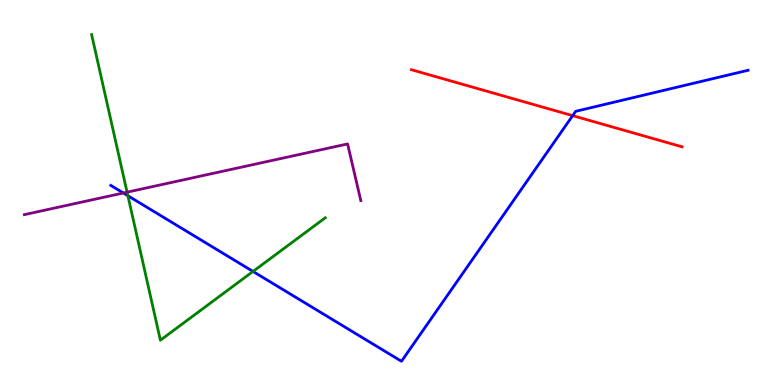[{'lines': ['blue', 'red'], 'intersections': [{'x': 7.39, 'y': 7.0}]}, {'lines': ['green', 'red'], 'intersections': []}, {'lines': ['purple', 'red'], 'intersections': []}, {'lines': ['blue', 'green'], 'intersections': [{'x': 1.65, 'y': 4.92}, {'x': 3.26, 'y': 2.95}]}, {'lines': ['blue', 'purple'], 'intersections': [{'x': 1.59, 'y': 4.99}]}, {'lines': ['green', 'purple'], 'intersections': [{'x': 1.64, 'y': 5.01}]}]